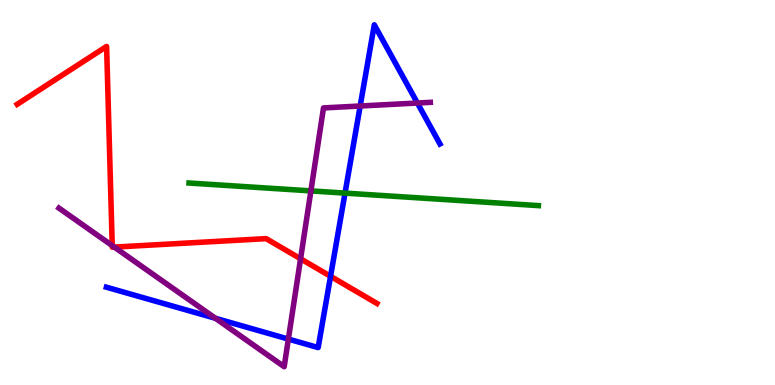[{'lines': ['blue', 'red'], 'intersections': [{'x': 4.27, 'y': 2.82}]}, {'lines': ['green', 'red'], 'intersections': []}, {'lines': ['purple', 'red'], 'intersections': [{'x': 1.45, 'y': 3.62}, {'x': 1.48, 'y': 3.58}, {'x': 3.88, 'y': 3.28}]}, {'lines': ['blue', 'green'], 'intersections': [{'x': 4.45, 'y': 4.98}]}, {'lines': ['blue', 'purple'], 'intersections': [{'x': 2.78, 'y': 1.73}, {'x': 3.72, 'y': 1.19}, {'x': 4.65, 'y': 7.25}, {'x': 5.39, 'y': 7.32}]}, {'lines': ['green', 'purple'], 'intersections': [{'x': 4.01, 'y': 5.04}]}]